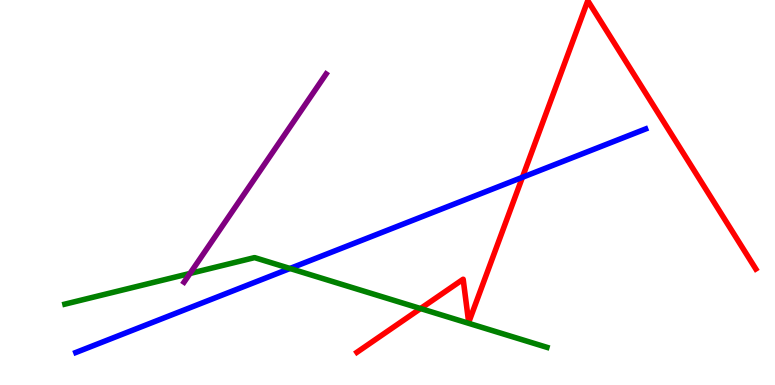[{'lines': ['blue', 'red'], 'intersections': [{'x': 6.74, 'y': 5.39}]}, {'lines': ['green', 'red'], 'intersections': [{'x': 5.43, 'y': 1.99}]}, {'lines': ['purple', 'red'], 'intersections': []}, {'lines': ['blue', 'green'], 'intersections': [{'x': 3.74, 'y': 3.03}]}, {'lines': ['blue', 'purple'], 'intersections': []}, {'lines': ['green', 'purple'], 'intersections': [{'x': 2.45, 'y': 2.9}]}]